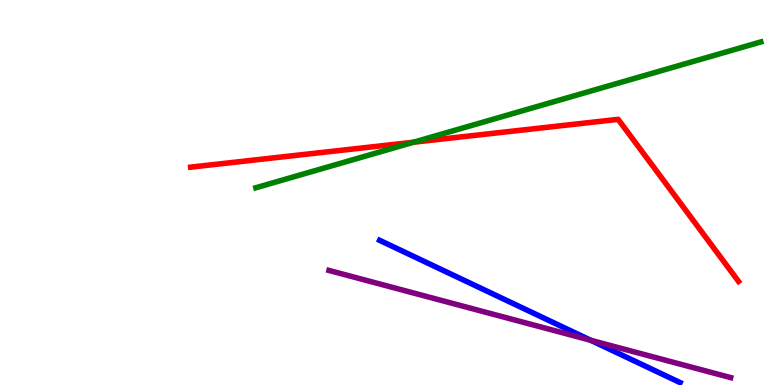[{'lines': ['blue', 'red'], 'intersections': []}, {'lines': ['green', 'red'], 'intersections': [{'x': 5.34, 'y': 6.31}]}, {'lines': ['purple', 'red'], 'intersections': []}, {'lines': ['blue', 'green'], 'intersections': []}, {'lines': ['blue', 'purple'], 'intersections': [{'x': 7.62, 'y': 1.16}]}, {'lines': ['green', 'purple'], 'intersections': []}]